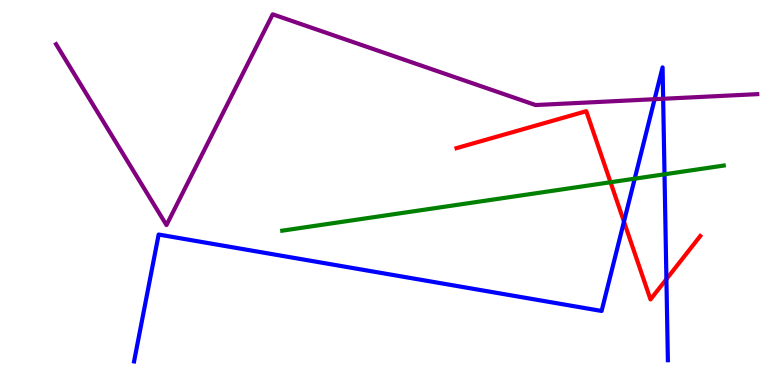[{'lines': ['blue', 'red'], 'intersections': [{'x': 8.05, 'y': 4.24}, {'x': 8.6, 'y': 2.75}]}, {'lines': ['green', 'red'], 'intersections': [{'x': 7.88, 'y': 5.27}]}, {'lines': ['purple', 'red'], 'intersections': []}, {'lines': ['blue', 'green'], 'intersections': [{'x': 8.19, 'y': 5.36}, {'x': 8.57, 'y': 5.47}]}, {'lines': ['blue', 'purple'], 'intersections': [{'x': 8.45, 'y': 7.42}, {'x': 8.56, 'y': 7.43}]}, {'lines': ['green', 'purple'], 'intersections': []}]